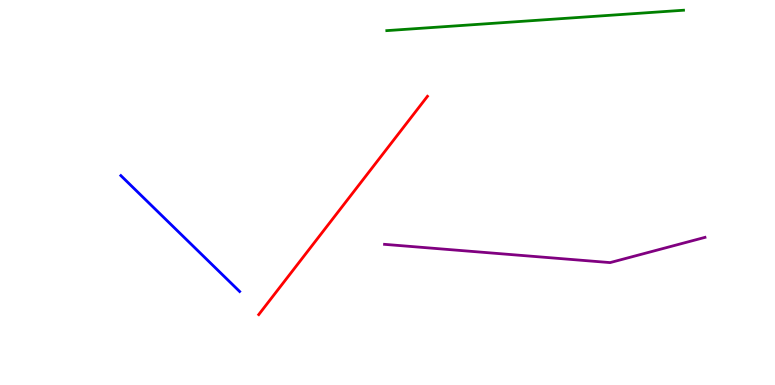[{'lines': ['blue', 'red'], 'intersections': []}, {'lines': ['green', 'red'], 'intersections': []}, {'lines': ['purple', 'red'], 'intersections': []}, {'lines': ['blue', 'green'], 'intersections': []}, {'lines': ['blue', 'purple'], 'intersections': []}, {'lines': ['green', 'purple'], 'intersections': []}]